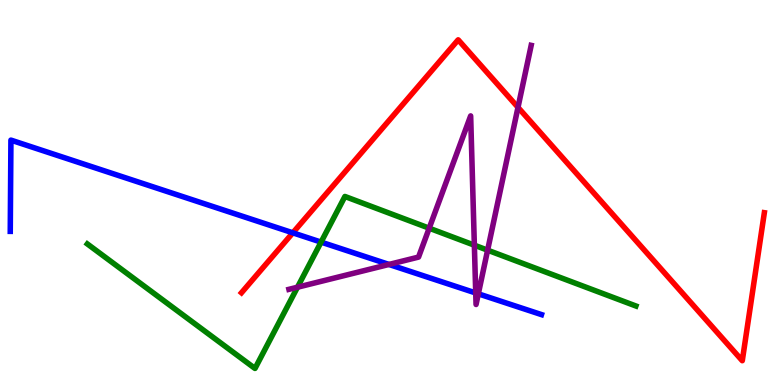[{'lines': ['blue', 'red'], 'intersections': [{'x': 3.78, 'y': 3.95}]}, {'lines': ['green', 'red'], 'intersections': []}, {'lines': ['purple', 'red'], 'intersections': [{'x': 6.68, 'y': 7.21}]}, {'lines': ['blue', 'green'], 'intersections': [{'x': 4.14, 'y': 3.71}]}, {'lines': ['blue', 'purple'], 'intersections': [{'x': 5.02, 'y': 3.13}, {'x': 6.14, 'y': 2.39}, {'x': 6.17, 'y': 2.37}]}, {'lines': ['green', 'purple'], 'intersections': [{'x': 3.84, 'y': 2.54}, {'x': 5.54, 'y': 4.07}, {'x': 6.12, 'y': 3.63}, {'x': 6.29, 'y': 3.5}]}]